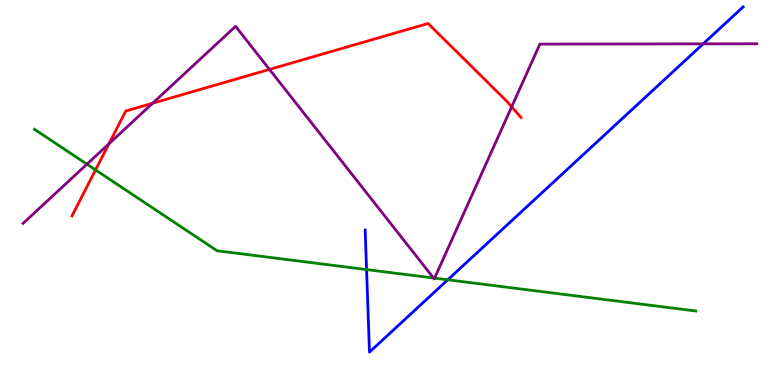[{'lines': ['blue', 'red'], 'intersections': []}, {'lines': ['green', 'red'], 'intersections': [{'x': 1.23, 'y': 5.59}]}, {'lines': ['purple', 'red'], 'intersections': [{'x': 1.41, 'y': 6.27}, {'x': 1.97, 'y': 7.32}, {'x': 3.48, 'y': 8.2}, {'x': 6.6, 'y': 7.23}]}, {'lines': ['blue', 'green'], 'intersections': [{'x': 4.73, 'y': 3.0}, {'x': 5.78, 'y': 2.73}]}, {'lines': ['blue', 'purple'], 'intersections': [{'x': 9.07, 'y': 8.86}]}, {'lines': ['green', 'purple'], 'intersections': [{'x': 1.12, 'y': 5.74}, {'x': 5.59, 'y': 2.78}, {'x': 5.61, 'y': 2.78}]}]